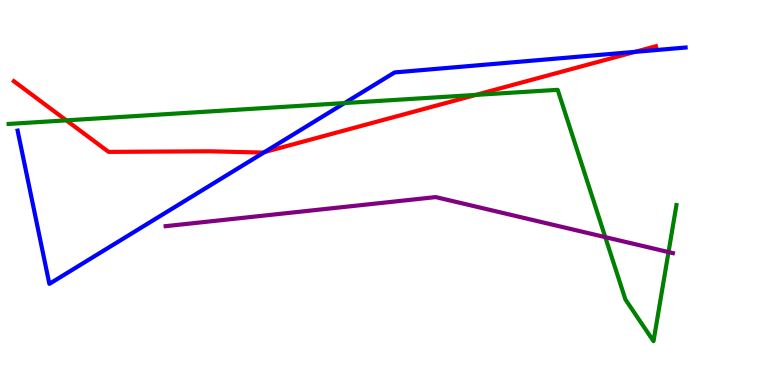[{'lines': ['blue', 'red'], 'intersections': [{'x': 3.41, 'y': 6.05}, {'x': 8.2, 'y': 8.65}]}, {'lines': ['green', 'red'], 'intersections': [{'x': 0.856, 'y': 6.87}, {'x': 6.14, 'y': 7.53}]}, {'lines': ['purple', 'red'], 'intersections': []}, {'lines': ['blue', 'green'], 'intersections': [{'x': 4.45, 'y': 7.32}]}, {'lines': ['blue', 'purple'], 'intersections': []}, {'lines': ['green', 'purple'], 'intersections': [{'x': 7.81, 'y': 3.84}, {'x': 8.63, 'y': 3.45}]}]